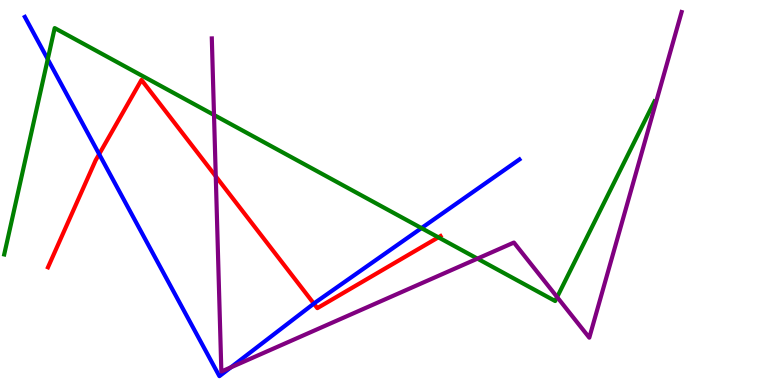[{'lines': ['blue', 'red'], 'intersections': [{'x': 1.28, 'y': 6.0}, {'x': 4.05, 'y': 2.11}]}, {'lines': ['green', 'red'], 'intersections': [{'x': 5.66, 'y': 3.84}]}, {'lines': ['purple', 'red'], 'intersections': [{'x': 2.78, 'y': 5.42}]}, {'lines': ['blue', 'green'], 'intersections': [{'x': 0.616, 'y': 8.46}, {'x': 5.44, 'y': 4.08}]}, {'lines': ['blue', 'purple'], 'intersections': [{'x': 2.98, 'y': 0.458}]}, {'lines': ['green', 'purple'], 'intersections': [{'x': 2.76, 'y': 7.01}, {'x': 6.16, 'y': 3.28}, {'x': 7.19, 'y': 2.28}]}]